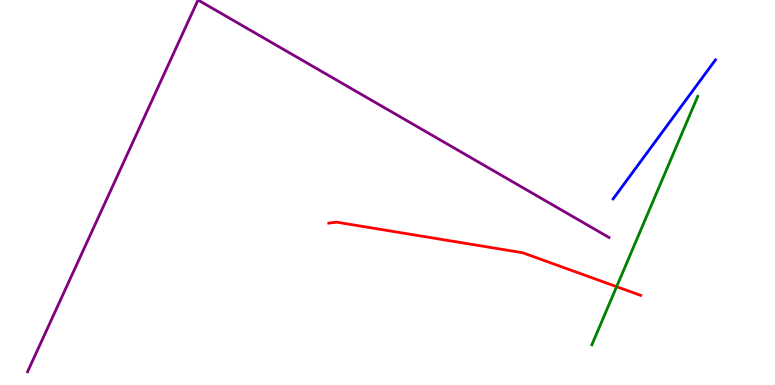[{'lines': ['blue', 'red'], 'intersections': []}, {'lines': ['green', 'red'], 'intersections': [{'x': 7.96, 'y': 2.55}]}, {'lines': ['purple', 'red'], 'intersections': []}, {'lines': ['blue', 'green'], 'intersections': []}, {'lines': ['blue', 'purple'], 'intersections': []}, {'lines': ['green', 'purple'], 'intersections': []}]